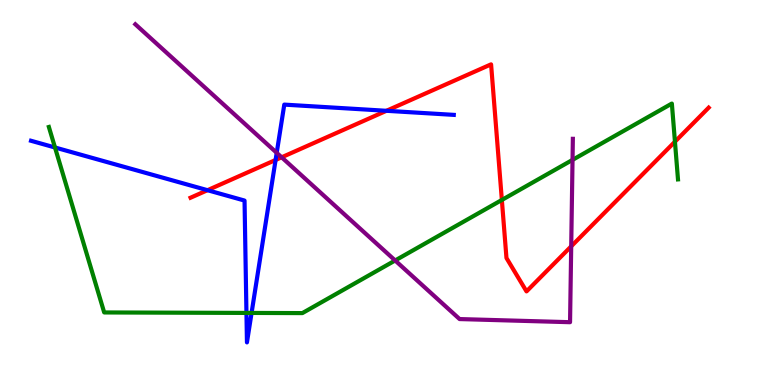[{'lines': ['blue', 'red'], 'intersections': [{'x': 2.68, 'y': 5.06}, {'x': 3.56, 'y': 5.84}, {'x': 4.99, 'y': 7.12}]}, {'lines': ['green', 'red'], 'intersections': [{'x': 6.48, 'y': 4.81}, {'x': 8.71, 'y': 6.32}]}, {'lines': ['purple', 'red'], 'intersections': [{'x': 3.63, 'y': 5.91}, {'x': 7.37, 'y': 3.6}]}, {'lines': ['blue', 'green'], 'intersections': [{'x': 0.71, 'y': 6.17}, {'x': 3.18, 'y': 1.87}, {'x': 3.25, 'y': 1.87}]}, {'lines': ['blue', 'purple'], 'intersections': [{'x': 3.57, 'y': 6.03}]}, {'lines': ['green', 'purple'], 'intersections': [{'x': 5.1, 'y': 3.23}, {'x': 7.39, 'y': 5.85}]}]